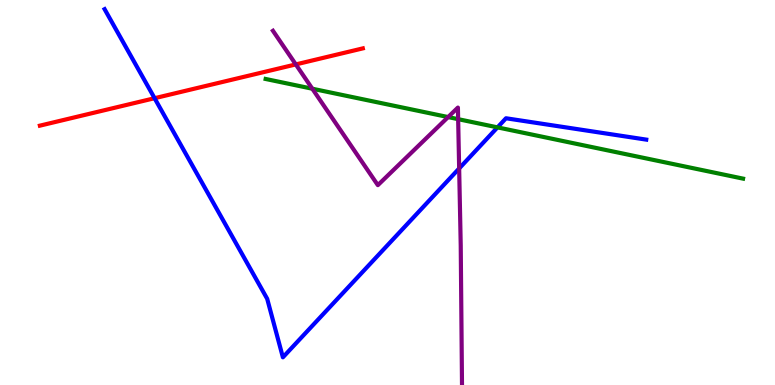[{'lines': ['blue', 'red'], 'intersections': [{'x': 1.99, 'y': 7.45}]}, {'lines': ['green', 'red'], 'intersections': []}, {'lines': ['purple', 'red'], 'intersections': [{'x': 3.82, 'y': 8.33}]}, {'lines': ['blue', 'green'], 'intersections': [{'x': 6.42, 'y': 6.69}]}, {'lines': ['blue', 'purple'], 'intersections': [{'x': 5.92, 'y': 5.62}]}, {'lines': ['green', 'purple'], 'intersections': [{'x': 4.03, 'y': 7.7}, {'x': 5.78, 'y': 6.96}, {'x': 5.91, 'y': 6.9}]}]